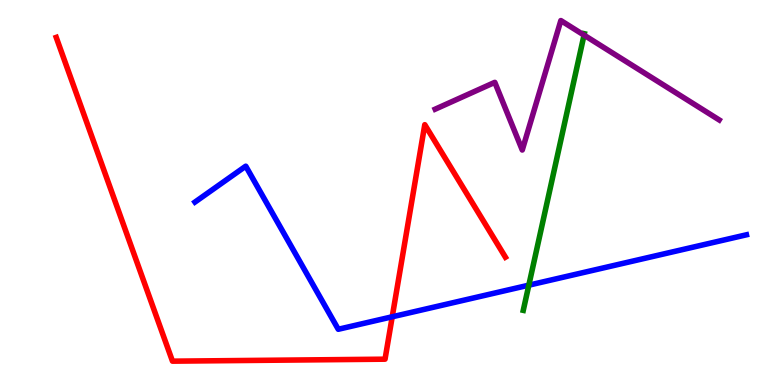[{'lines': ['blue', 'red'], 'intersections': [{'x': 5.06, 'y': 1.77}]}, {'lines': ['green', 'red'], 'intersections': []}, {'lines': ['purple', 'red'], 'intersections': []}, {'lines': ['blue', 'green'], 'intersections': [{'x': 6.82, 'y': 2.59}]}, {'lines': ['blue', 'purple'], 'intersections': []}, {'lines': ['green', 'purple'], 'intersections': [{'x': 7.54, 'y': 9.09}]}]